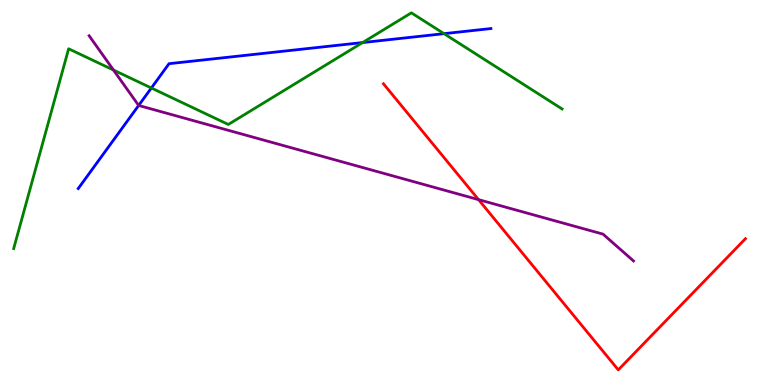[{'lines': ['blue', 'red'], 'intersections': []}, {'lines': ['green', 'red'], 'intersections': []}, {'lines': ['purple', 'red'], 'intersections': [{'x': 6.17, 'y': 4.81}]}, {'lines': ['blue', 'green'], 'intersections': [{'x': 1.95, 'y': 7.71}, {'x': 4.68, 'y': 8.89}, {'x': 5.73, 'y': 9.13}]}, {'lines': ['blue', 'purple'], 'intersections': [{'x': 1.79, 'y': 7.26}]}, {'lines': ['green', 'purple'], 'intersections': [{'x': 1.46, 'y': 8.18}]}]